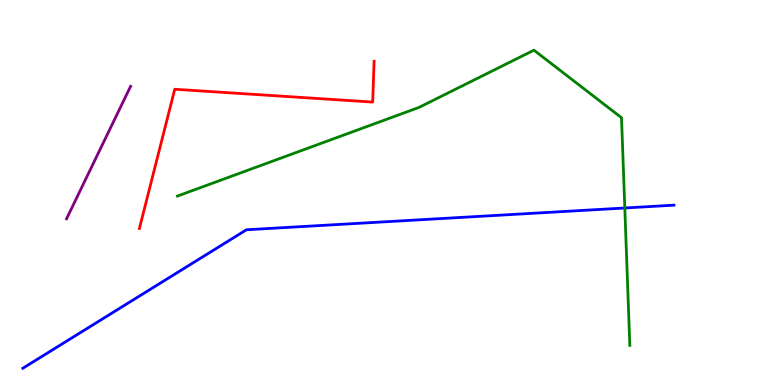[{'lines': ['blue', 'red'], 'intersections': []}, {'lines': ['green', 'red'], 'intersections': []}, {'lines': ['purple', 'red'], 'intersections': []}, {'lines': ['blue', 'green'], 'intersections': [{'x': 8.06, 'y': 4.6}]}, {'lines': ['blue', 'purple'], 'intersections': []}, {'lines': ['green', 'purple'], 'intersections': []}]